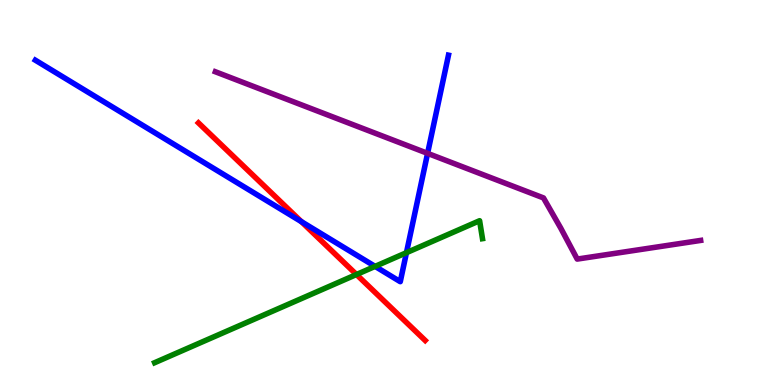[{'lines': ['blue', 'red'], 'intersections': [{'x': 3.89, 'y': 4.24}]}, {'lines': ['green', 'red'], 'intersections': [{'x': 4.6, 'y': 2.87}]}, {'lines': ['purple', 'red'], 'intersections': []}, {'lines': ['blue', 'green'], 'intersections': [{'x': 4.84, 'y': 3.08}, {'x': 5.24, 'y': 3.44}]}, {'lines': ['blue', 'purple'], 'intersections': [{'x': 5.52, 'y': 6.02}]}, {'lines': ['green', 'purple'], 'intersections': []}]